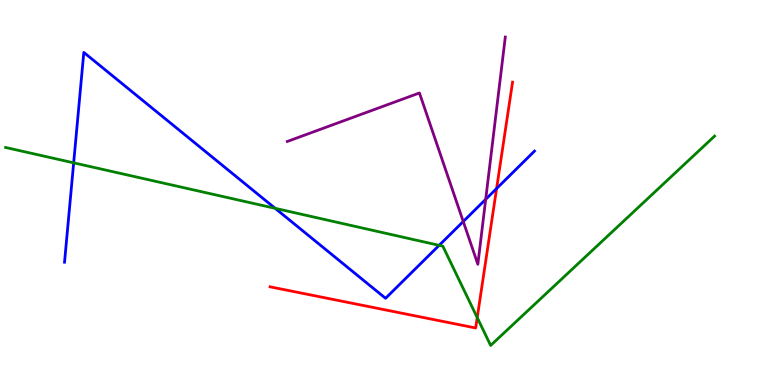[{'lines': ['blue', 'red'], 'intersections': [{'x': 6.41, 'y': 5.1}]}, {'lines': ['green', 'red'], 'intersections': [{'x': 6.16, 'y': 1.75}]}, {'lines': ['purple', 'red'], 'intersections': []}, {'lines': ['blue', 'green'], 'intersections': [{'x': 0.95, 'y': 5.77}, {'x': 3.55, 'y': 4.59}, {'x': 5.67, 'y': 3.63}]}, {'lines': ['blue', 'purple'], 'intersections': [{'x': 5.98, 'y': 4.25}, {'x': 6.27, 'y': 4.82}]}, {'lines': ['green', 'purple'], 'intersections': []}]